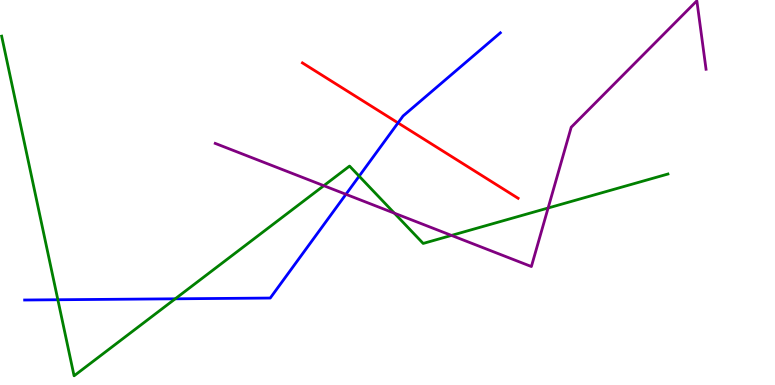[{'lines': ['blue', 'red'], 'intersections': [{'x': 5.14, 'y': 6.81}]}, {'lines': ['green', 'red'], 'intersections': []}, {'lines': ['purple', 'red'], 'intersections': []}, {'lines': ['blue', 'green'], 'intersections': [{'x': 0.747, 'y': 2.21}, {'x': 2.26, 'y': 2.24}, {'x': 4.63, 'y': 5.42}]}, {'lines': ['blue', 'purple'], 'intersections': [{'x': 4.46, 'y': 4.95}]}, {'lines': ['green', 'purple'], 'intersections': [{'x': 4.18, 'y': 5.18}, {'x': 5.09, 'y': 4.46}, {'x': 5.83, 'y': 3.89}, {'x': 7.07, 'y': 4.6}]}]